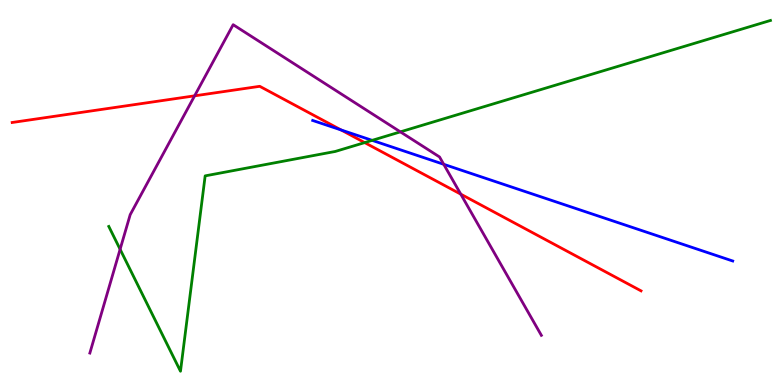[{'lines': ['blue', 'red'], 'intersections': [{'x': 4.4, 'y': 6.62}]}, {'lines': ['green', 'red'], 'intersections': [{'x': 4.71, 'y': 6.3}]}, {'lines': ['purple', 'red'], 'intersections': [{'x': 2.51, 'y': 7.51}, {'x': 5.95, 'y': 4.96}]}, {'lines': ['blue', 'green'], 'intersections': [{'x': 4.8, 'y': 6.35}]}, {'lines': ['blue', 'purple'], 'intersections': [{'x': 5.73, 'y': 5.73}]}, {'lines': ['green', 'purple'], 'intersections': [{'x': 1.55, 'y': 3.52}, {'x': 5.17, 'y': 6.58}]}]